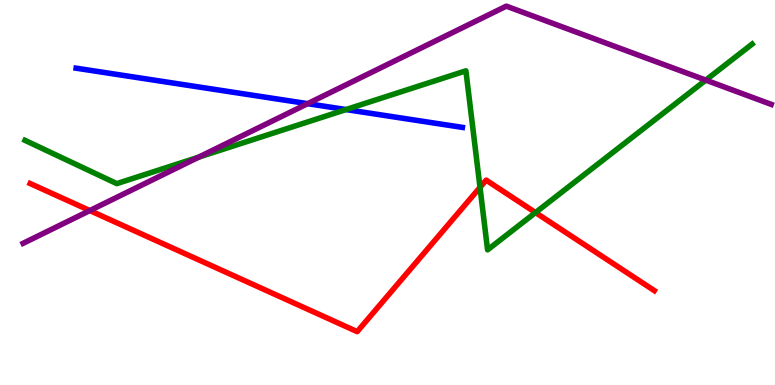[{'lines': ['blue', 'red'], 'intersections': []}, {'lines': ['green', 'red'], 'intersections': [{'x': 6.19, 'y': 5.13}, {'x': 6.91, 'y': 4.48}]}, {'lines': ['purple', 'red'], 'intersections': [{'x': 1.16, 'y': 4.53}]}, {'lines': ['blue', 'green'], 'intersections': [{'x': 4.46, 'y': 7.15}]}, {'lines': ['blue', 'purple'], 'intersections': [{'x': 3.97, 'y': 7.31}]}, {'lines': ['green', 'purple'], 'intersections': [{'x': 2.56, 'y': 5.92}, {'x': 9.11, 'y': 7.92}]}]